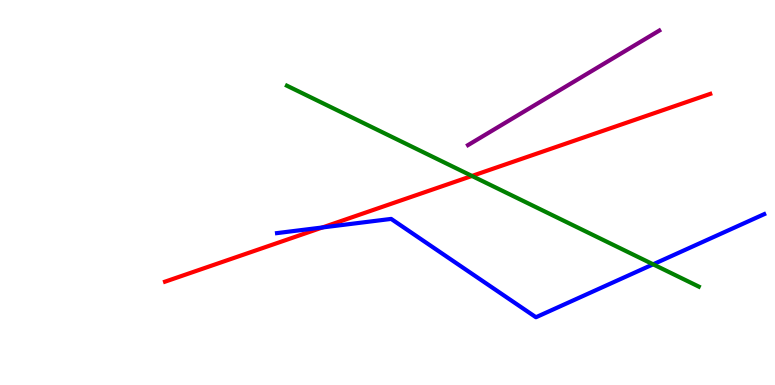[{'lines': ['blue', 'red'], 'intersections': [{'x': 4.16, 'y': 4.09}]}, {'lines': ['green', 'red'], 'intersections': [{'x': 6.09, 'y': 5.43}]}, {'lines': ['purple', 'red'], 'intersections': []}, {'lines': ['blue', 'green'], 'intersections': [{'x': 8.43, 'y': 3.13}]}, {'lines': ['blue', 'purple'], 'intersections': []}, {'lines': ['green', 'purple'], 'intersections': []}]